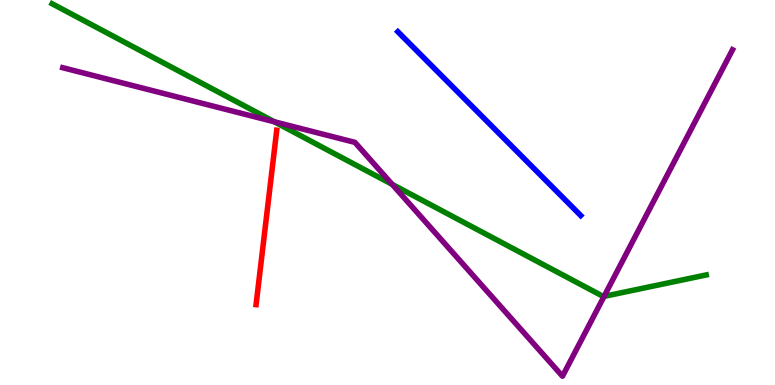[{'lines': ['blue', 'red'], 'intersections': []}, {'lines': ['green', 'red'], 'intersections': []}, {'lines': ['purple', 'red'], 'intersections': []}, {'lines': ['blue', 'green'], 'intersections': []}, {'lines': ['blue', 'purple'], 'intersections': []}, {'lines': ['green', 'purple'], 'intersections': [{'x': 3.54, 'y': 6.84}, {'x': 5.06, 'y': 5.21}, {'x': 7.79, 'y': 2.3}]}]